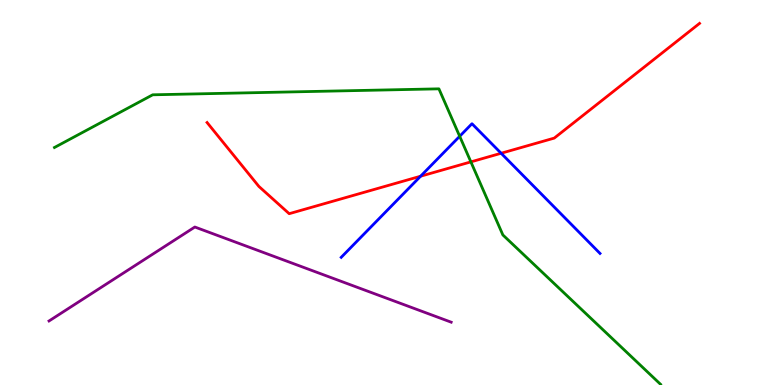[{'lines': ['blue', 'red'], 'intersections': [{'x': 5.43, 'y': 5.42}, {'x': 6.47, 'y': 6.02}]}, {'lines': ['green', 'red'], 'intersections': [{'x': 6.08, 'y': 5.8}]}, {'lines': ['purple', 'red'], 'intersections': []}, {'lines': ['blue', 'green'], 'intersections': [{'x': 5.93, 'y': 6.46}]}, {'lines': ['blue', 'purple'], 'intersections': []}, {'lines': ['green', 'purple'], 'intersections': []}]